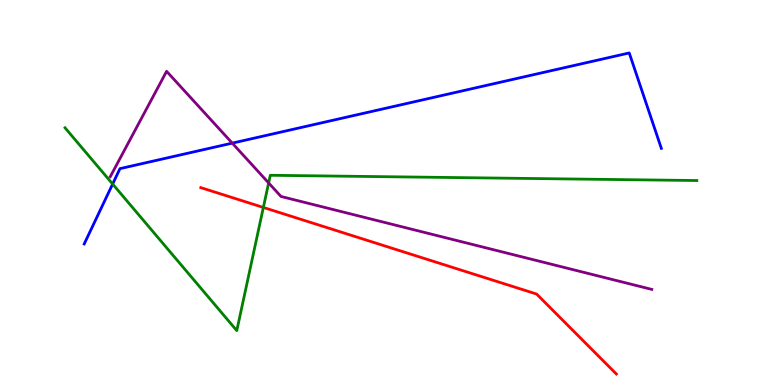[{'lines': ['blue', 'red'], 'intersections': []}, {'lines': ['green', 'red'], 'intersections': [{'x': 3.4, 'y': 4.61}]}, {'lines': ['purple', 'red'], 'intersections': []}, {'lines': ['blue', 'green'], 'intersections': [{'x': 1.45, 'y': 5.22}]}, {'lines': ['blue', 'purple'], 'intersections': [{'x': 3.0, 'y': 6.28}]}, {'lines': ['green', 'purple'], 'intersections': [{'x': 3.47, 'y': 5.25}]}]